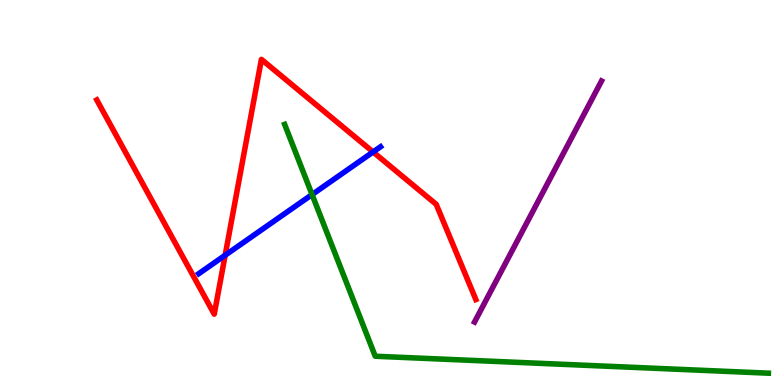[{'lines': ['blue', 'red'], 'intersections': [{'x': 2.91, 'y': 3.37}, {'x': 4.81, 'y': 6.05}]}, {'lines': ['green', 'red'], 'intersections': []}, {'lines': ['purple', 'red'], 'intersections': []}, {'lines': ['blue', 'green'], 'intersections': [{'x': 4.03, 'y': 4.95}]}, {'lines': ['blue', 'purple'], 'intersections': []}, {'lines': ['green', 'purple'], 'intersections': []}]